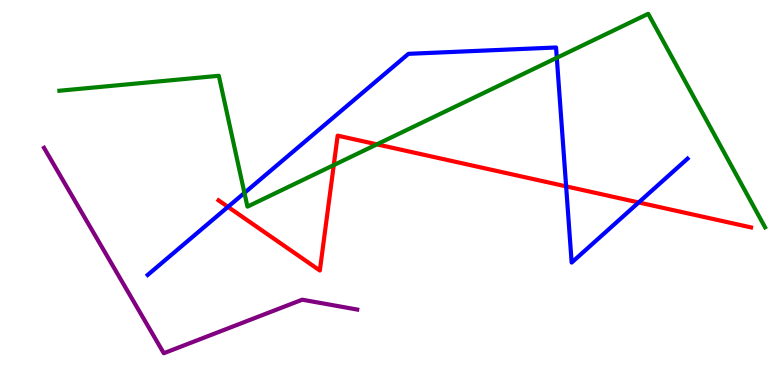[{'lines': ['blue', 'red'], 'intersections': [{'x': 2.94, 'y': 4.63}, {'x': 7.3, 'y': 5.16}, {'x': 8.24, 'y': 4.74}]}, {'lines': ['green', 'red'], 'intersections': [{'x': 4.31, 'y': 5.71}, {'x': 4.86, 'y': 6.25}]}, {'lines': ['purple', 'red'], 'intersections': []}, {'lines': ['blue', 'green'], 'intersections': [{'x': 3.15, 'y': 4.99}, {'x': 7.18, 'y': 8.5}]}, {'lines': ['blue', 'purple'], 'intersections': []}, {'lines': ['green', 'purple'], 'intersections': []}]